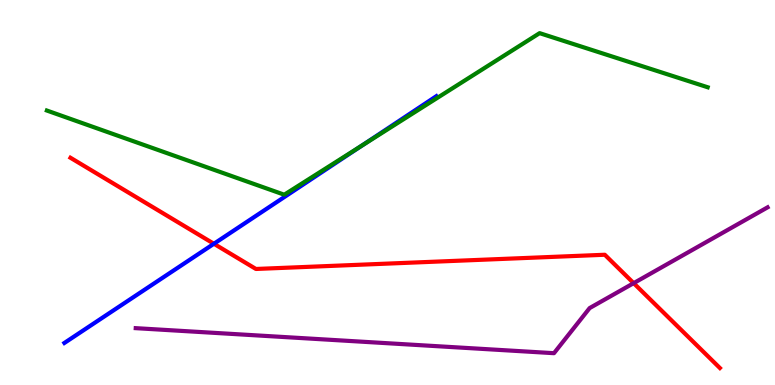[{'lines': ['blue', 'red'], 'intersections': [{'x': 2.76, 'y': 3.67}]}, {'lines': ['green', 'red'], 'intersections': []}, {'lines': ['purple', 'red'], 'intersections': [{'x': 8.18, 'y': 2.65}]}, {'lines': ['blue', 'green'], 'intersections': [{'x': 4.67, 'y': 6.22}]}, {'lines': ['blue', 'purple'], 'intersections': []}, {'lines': ['green', 'purple'], 'intersections': []}]